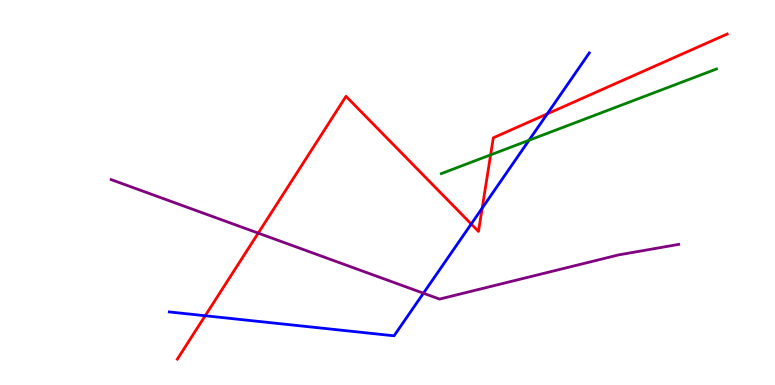[{'lines': ['blue', 'red'], 'intersections': [{'x': 2.65, 'y': 1.8}, {'x': 6.08, 'y': 4.18}, {'x': 6.22, 'y': 4.59}, {'x': 7.06, 'y': 7.04}]}, {'lines': ['green', 'red'], 'intersections': [{'x': 6.33, 'y': 5.98}]}, {'lines': ['purple', 'red'], 'intersections': [{'x': 3.33, 'y': 3.94}]}, {'lines': ['blue', 'green'], 'intersections': [{'x': 6.83, 'y': 6.36}]}, {'lines': ['blue', 'purple'], 'intersections': [{'x': 5.46, 'y': 2.38}]}, {'lines': ['green', 'purple'], 'intersections': []}]